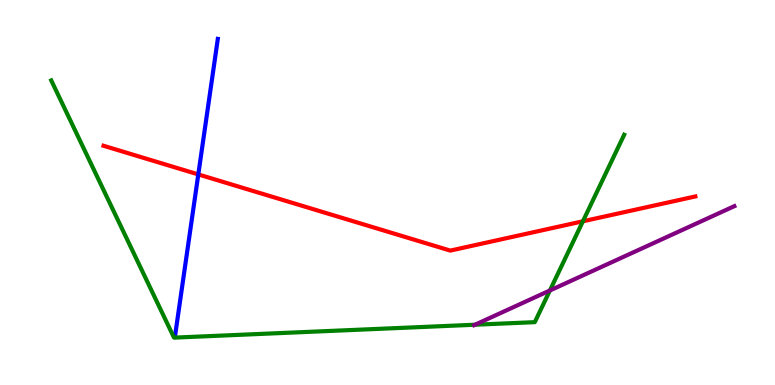[{'lines': ['blue', 'red'], 'intersections': [{'x': 2.56, 'y': 5.47}]}, {'lines': ['green', 'red'], 'intersections': [{'x': 7.52, 'y': 4.25}]}, {'lines': ['purple', 'red'], 'intersections': []}, {'lines': ['blue', 'green'], 'intersections': []}, {'lines': ['blue', 'purple'], 'intersections': []}, {'lines': ['green', 'purple'], 'intersections': [{'x': 6.13, 'y': 1.57}, {'x': 7.1, 'y': 2.45}]}]